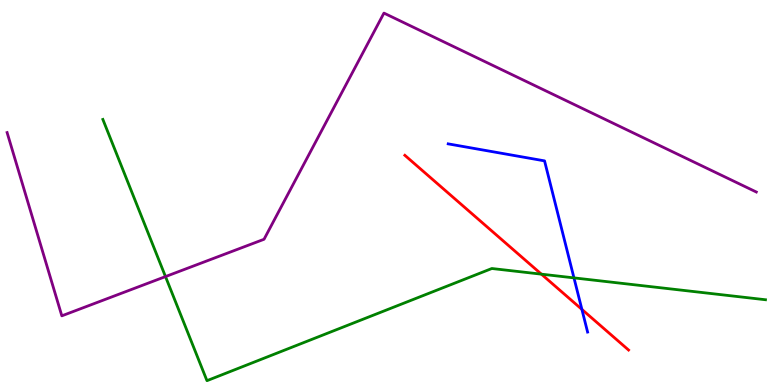[{'lines': ['blue', 'red'], 'intersections': [{'x': 7.51, 'y': 1.96}]}, {'lines': ['green', 'red'], 'intersections': [{'x': 6.99, 'y': 2.88}]}, {'lines': ['purple', 'red'], 'intersections': []}, {'lines': ['blue', 'green'], 'intersections': [{'x': 7.41, 'y': 2.78}]}, {'lines': ['blue', 'purple'], 'intersections': []}, {'lines': ['green', 'purple'], 'intersections': [{'x': 2.14, 'y': 2.82}]}]